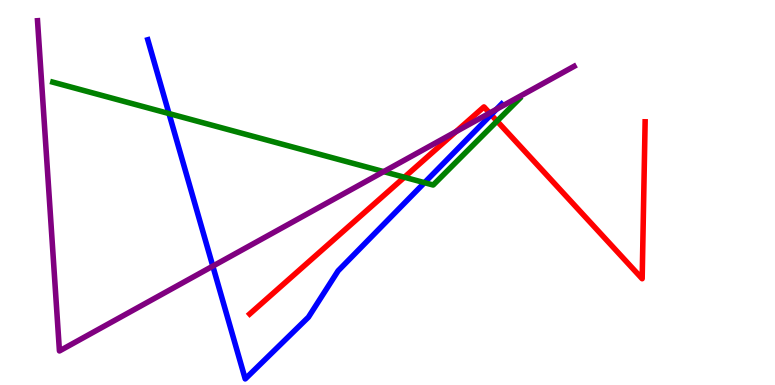[{'lines': ['blue', 'red'], 'intersections': [{'x': 6.34, 'y': 7.02}]}, {'lines': ['green', 'red'], 'intersections': [{'x': 5.22, 'y': 5.4}, {'x': 6.41, 'y': 6.85}]}, {'lines': ['purple', 'red'], 'intersections': [{'x': 5.88, 'y': 6.58}, {'x': 6.32, 'y': 7.06}]}, {'lines': ['blue', 'green'], 'intersections': [{'x': 2.18, 'y': 7.05}, {'x': 5.48, 'y': 5.26}]}, {'lines': ['blue', 'purple'], 'intersections': [{'x': 2.75, 'y': 3.09}, {'x': 6.41, 'y': 7.16}]}, {'lines': ['green', 'purple'], 'intersections': [{'x': 4.95, 'y': 5.54}]}]